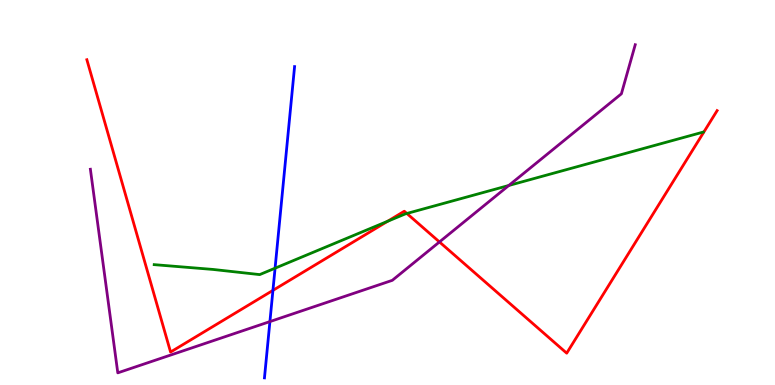[{'lines': ['blue', 'red'], 'intersections': [{'x': 3.52, 'y': 2.46}]}, {'lines': ['green', 'red'], 'intersections': [{'x': 5.0, 'y': 4.25}, {'x': 5.25, 'y': 4.46}]}, {'lines': ['purple', 'red'], 'intersections': [{'x': 5.67, 'y': 3.72}]}, {'lines': ['blue', 'green'], 'intersections': [{'x': 3.55, 'y': 3.03}]}, {'lines': ['blue', 'purple'], 'intersections': [{'x': 3.48, 'y': 1.65}]}, {'lines': ['green', 'purple'], 'intersections': [{'x': 6.57, 'y': 5.18}]}]